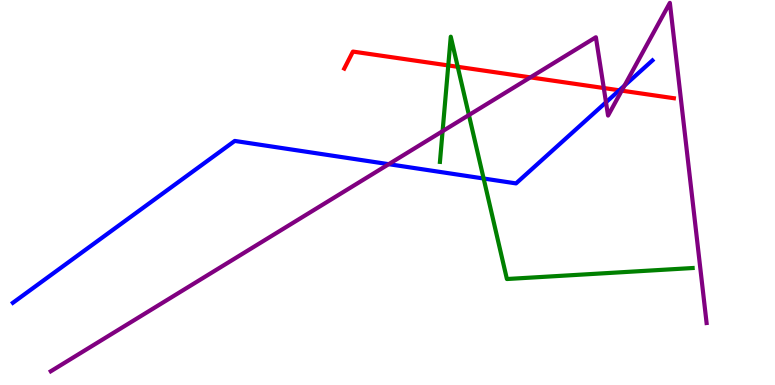[{'lines': ['blue', 'red'], 'intersections': [{'x': 7.99, 'y': 7.65}]}, {'lines': ['green', 'red'], 'intersections': [{'x': 5.78, 'y': 8.3}, {'x': 5.91, 'y': 8.26}]}, {'lines': ['purple', 'red'], 'intersections': [{'x': 6.84, 'y': 7.99}, {'x': 7.79, 'y': 7.71}, {'x': 8.02, 'y': 7.65}]}, {'lines': ['blue', 'green'], 'intersections': [{'x': 6.24, 'y': 5.36}]}, {'lines': ['blue', 'purple'], 'intersections': [{'x': 5.02, 'y': 5.74}, {'x': 7.82, 'y': 7.34}, {'x': 8.06, 'y': 7.78}]}, {'lines': ['green', 'purple'], 'intersections': [{'x': 5.71, 'y': 6.59}, {'x': 6.05, 'y': 7.01}]}]